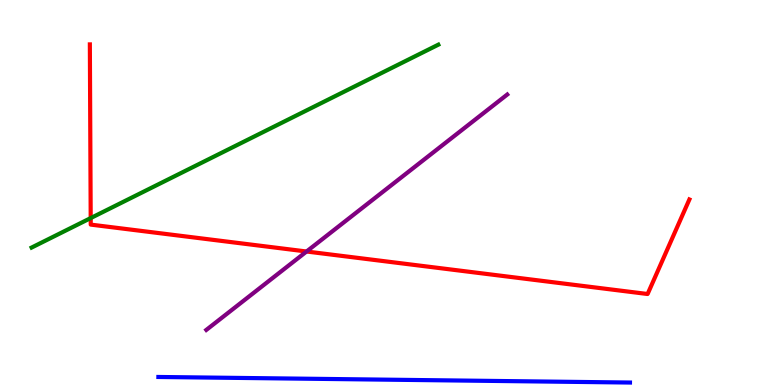[{'lines': ['blue', 'red'], 'intersections': []}, {'lines': ['green', 'red'], 'intersections': [{'x': 1.17, 'y': 4.34}]}, {'lines': ['purple', 'red'], 'intersections': [{'x': 3.96, 'y': 3.47}]}, {'lines': ['blue', 'green'], 'intersections': []}, {'lines': ['blue', 'purple'], 'intersections': []}, {'lines': ['green', 'purple'], 'intersections': []}]